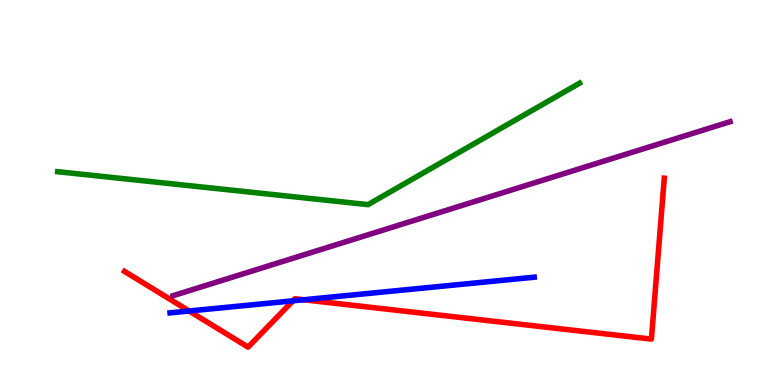[{'lines': ['blue', 'red'], 'intersections': [{'x': 2.44, 'y': 1.92}, {'x': 3.78, 'y': 2.19}, {'x': 3.92, 'y': 2.21}]}, {'lines': ['green', 'red'], 'intersections': []}, {'lines': ['purple', 'red'], 'intersections': []}, {'lines': ['blue', 'green'], 'intersections': []}, {'lines': ['blue', 'purple'], 'intersections': []}, {'lines': ['green', 'purple'], 'intersections': []}]